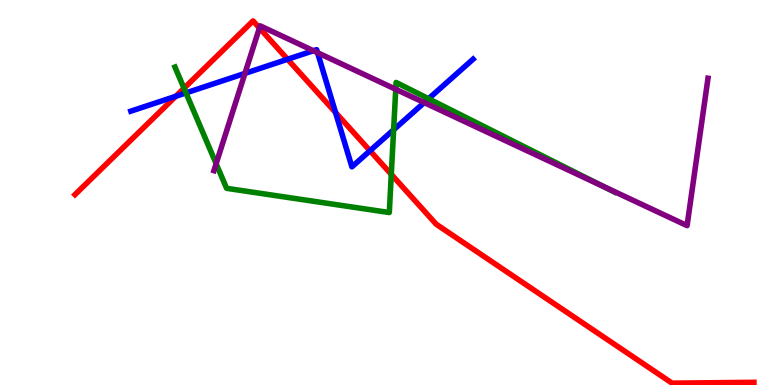[{'lines': ['blue', 'red'], 'intersections': [{'x': 2.27, 'y': 7.5}, {'x': 3.71, 'y': 8.46}, {'x': 4.33, 'y': 7.08}, {'x': 4.77, 'y': 6.08}]}, {'lines': ['green', 'red'], 'intersections': [{'x': 2.37, 'y': 7.71}, {'x': 5.05, 'y': 5.47}]}, {'lines': ['purple', 'red'], 'intersections': [{'x': 3.35, 'y': 9.27}]}, {'lines': ['blue', 'green'], 'intersections': [{'x': 2.4, 'y': 7.59}, {'x': 5.08, 'y': 6.63}, {'x': 5.53, 'y': 7.44}]}, {'lines': ['blue', 'purple'], 'intersections': [{'x': 3.16, 'y': 8.09}, {'x': 4.04, 'y': 8.68}, {'x': 4.1, 'y': 8.63}, {'x': 5.47, 'y': 7.34}]}, {'lines': ['green', 'purple'], 'intersections': [{'x': 2.79, 'y': 5.75}, {'x': 5.11, 'y': 7.68}, {'x': 7.78, 'y': 5.17}]}]